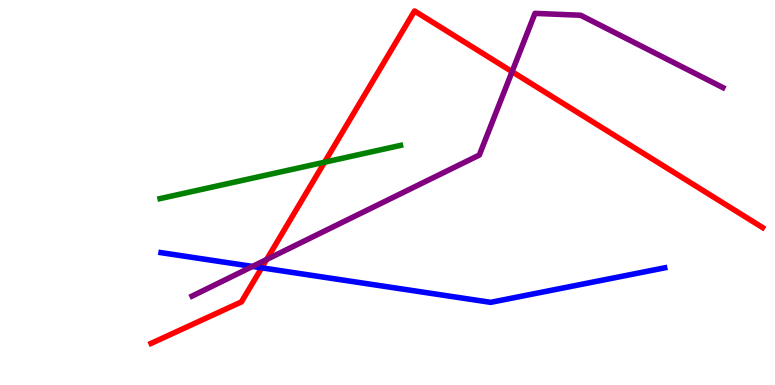[{'lines': ['blue', 'red'], 'intersections': [{'x': 3.38, 'y': 3.04}]}, {'lines': ['green', 'red'], 'intersections': [{'x': 4.19, 'y': 5.79}]}, {'lines': ['purple', 'red'], 'intersections': [{'x': 3.44, 'y': 3.26}, {'x': 6.61, 'y': 8.14}]}, {'lines': ['blue', 'green'], 'intersections': []}, {'lines': ['blue', 'purple'], 'intersections': [{'x': 3.26, 'y': 3.08}]}, {'lines': ['green', 'purple'], 'intersections': []}]